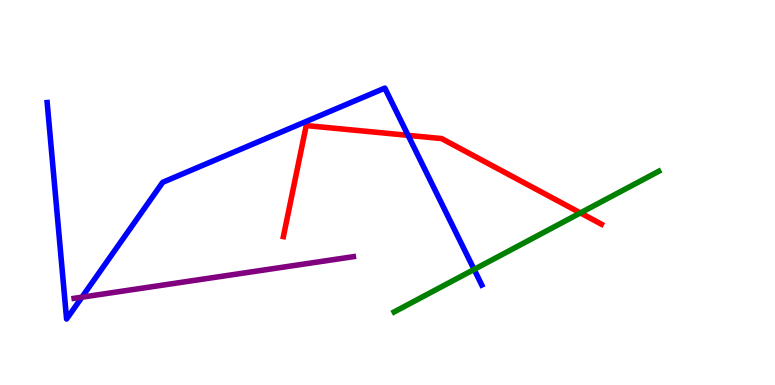[{'lines': ['blue', 'red'], 'intersections': [{'x': 5.27, 'y': 6.48}]}, {'lines': ['green', 'red'], 'intersections': [{'x': 7.49, 'y': 4.47}]}, {'lines': ['purple', 'red'], 'intersections': []}, {'lines': ['blue', 'green'], 'intersections': [{'x': 6.12, 'y': 3.0}]}, {'lines': ['blue', 'purple'], 'intersections': [{'x': 1.06, 'y': 2.28}]}, {'lines': ['green', 'purple'], 'intersections': []}]